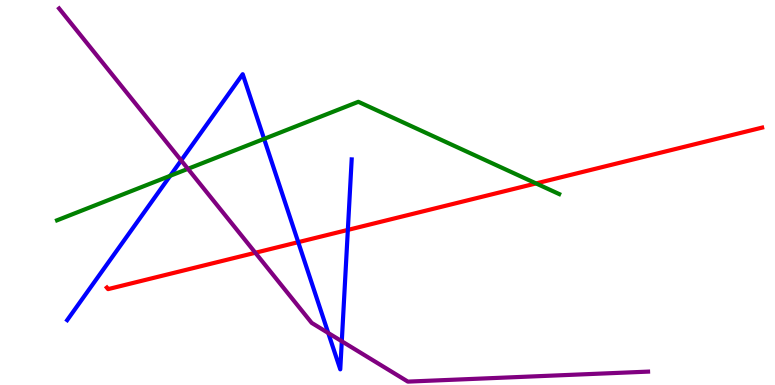[{'lines': ['blue', 'red'], 'intersections': [{'x': 3.85, 'y': 3.71}, {'x': 4.49, 'y': 4.03}]}, {'lines': ['green', 'red'], 'intersections': [{'x': 6.92, 'y': 5.24}]}, {'lines': ['purple', 'red'], 'intersections': [{'x': 3.29, 'y': 3.43}]}, {'lines': ['blue', 'green'], 'intersections': [{'x': 2.2, 'y': 5.43}, {'x': 3.41, 'y': 6.39}]}, {'lines': ['blue', 'purple'], 'intersections': [{'x': 2.34, 'y': 5.83}, {'x': 4.24, 'y': 1.35}, {'x': 4.41, 'y': 1.14}]}, {'lines': ['green', 'purple'], 'intersections': [{'x': 2.42, 'y': 5.61}]}]